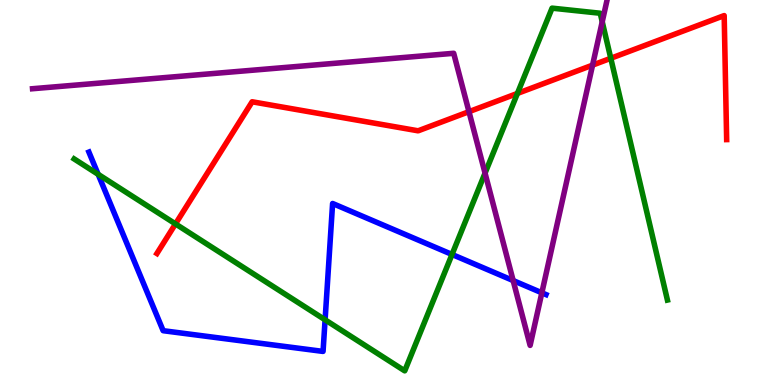[{'lines': ['blue', 'red'], 'intersections': []}, {'lines': ['green', 'red'], 'intersections': [{'x': 2.26, 'y': 4.18}, {'x': 6.68, 'y': 7.57}, {'x': 7.88, 'y': 8.49}]}, {'lines': ['purple', 'red'], 'intersections': [{'x': 6.05, 'y': 7.1}, {'x': 7.65, 'y': 8.31}]}, {'lines': ['blue', 'green'], 'intersections': [{'x': 1.27, 'y': 5.47}, {'x': 4.19, 'y': 1.69}, {'x': 5.83, 'y': 3.39}]}, {'lines': ['blue', 'purple'], 'intersections': [{'x': 6.62, 'y': 2.71}, {'x': 6.99, 'y': 2.39}]}, {'lines': ['green', 'purple'], 'intersections': [{'x': 6.26, 'y': 5.5}, {'x': 7.77, 'y': 9.43}]}]